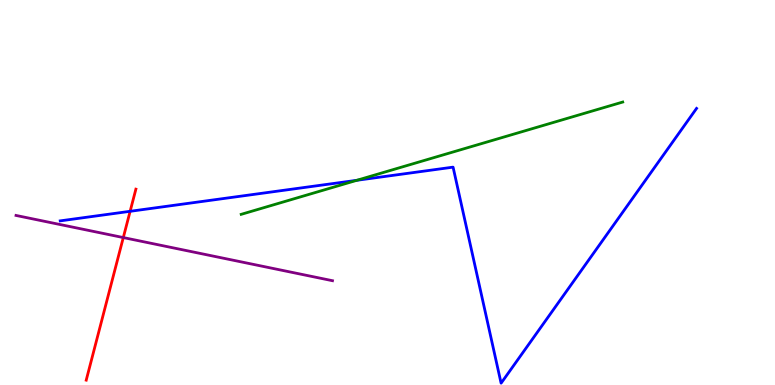[{'lines': ['blue', 'red'], 'intersections': [{'x': 1.68, 'y': 4.51}]}, {'lines': ['green', 'red'], 'intersections': []}, {'lines': ['purple', 'red'], 'intersections': [{'x': 1.59, 'y': 3.83}]}, {'lines': ['blue', 'green'], 'intersections': [{'x': 4.6, 'y': 5.32}]}, {'lines': ['blue', 'purple'], 'intersections': []}, {'lines': ['green', 'purple'], 'intersections': []}]